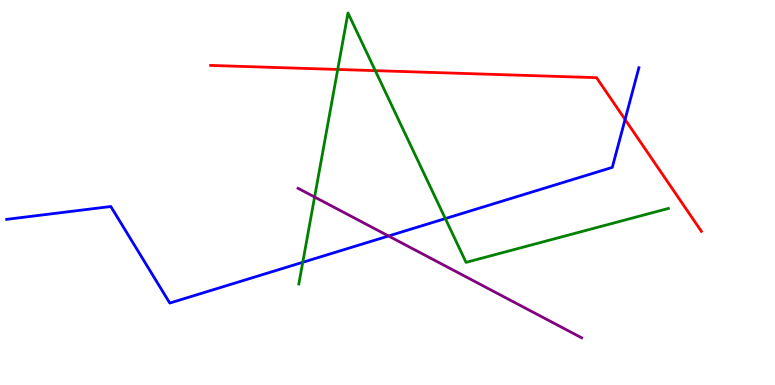[{'lines': ['blue', 'red'], 'intersections': [{'x': 8.07, 'y': 6.9}]}, {'lines': ['green', 'red'], 'intersections': [{'x': 4.36, 'y': 8.2}, {'x': 4.84, 'y': 8.16}]}, {'lines': ['purple', 'red'], 'intersections': []}, {'lines': ['blue', 'green'], 'intersections': [{'x': 3.91, 'y': 3.19}, {'x': 5.75, 'y': 4.32}]}, {'lines': ['blue', 'purple'], 'intersections': [{'x': 5.01, 'y': 3.87}]}, {'lines': ['green', 'purple'], 'intersections': [{'x': 4.06, 'y': 4.88}]}]